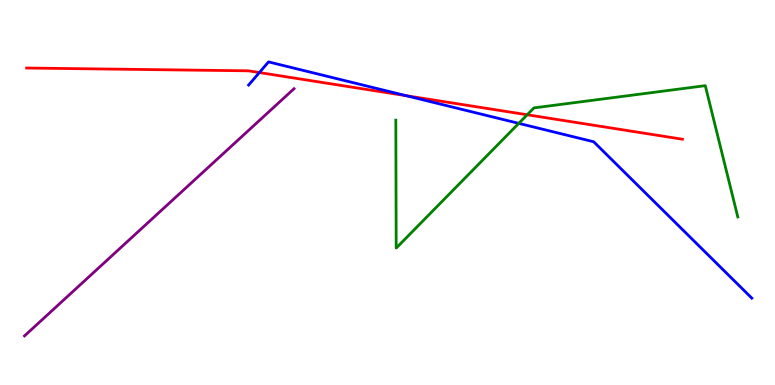[{'lines': ['blue', 'red'], 'intersections': [{'x': 3.35, 'y': 8.12}, {'x': 5.24, 'y': 7.51}]}, {'lines': ['green', 'red'], 'intersections': [{'x': 6.8, 'y': 7.02}]}, {'lines': ['purple', 'red'], 'intersections': []}, {'lines': ['blue', 'green'], 'intersections': [{'x': 6.69, 'y': 6.8}]}, {'lines': ['blue', 'purple'], 'intersections': []}, {'lines': ['green', 'purple'], 'intersections': []}]